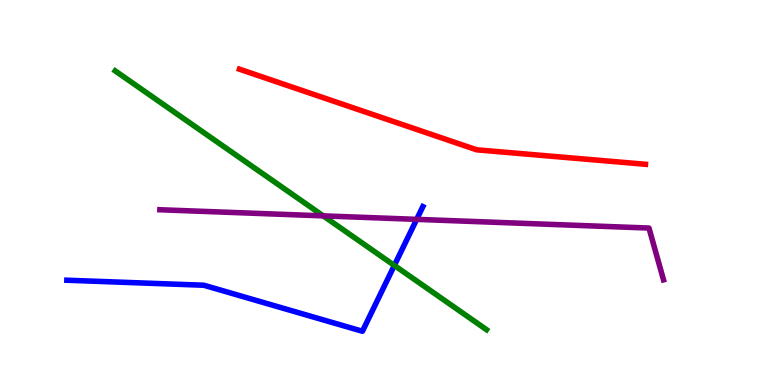[{'lines': ['blue', 'red'], 'intersections': []}, {'lines': ['green', 'red'], 'intersections': []}, {'lines': ['purple', 'red'], 'intersections': []}, {'lines': ['blue', 'green'], 'intersections': [{'x': 5.09, 'y': 3.11}]}, {'lines': ['blue', 'purple'], 'intersections': [{'x': 5.38, 'y': 4.3}]}, {'lines': ['green', 'purple'], 'intersections': [{'x': 4.17, 'y': 4.39}]}]